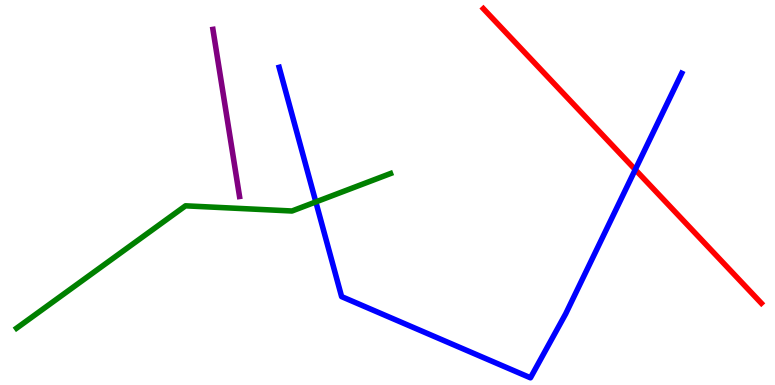[{'lines': ['blue', 'red'], 'intersections': [{'x': 8.2, 'y': 5.59}]}, {'lines': ['green', 'red'], 'intersections': []}, {'lines': ['purple', 'red'], 'intersections': []}, {'lines': ['blue', 'green'], 'intersections': [{'x': 4.08, 'y': 4.76}]}, {'lines': ['blue', 'purple'], 'intersections': []}, {'lines': ['green', 'purple'], 'intersections': []}]